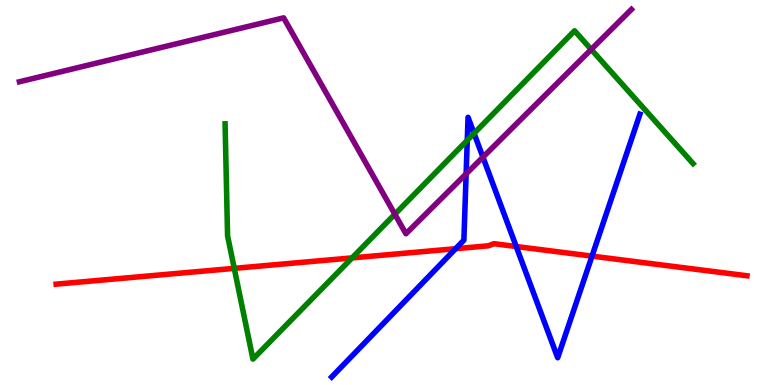[{'lines': ['blue', 'red'], 'intersections': [{'x': 5.88, 'y': 3.54}, {'x': 6.66, 'y': 3.6}, {'x': 7.64, 'y': 3.35}]}, {'lines': ['green', 'red'], 'intersections': [{'x': 3.02, 'y': 3.03}, {'x': 4.54, 'y': 3.3}]}, {'lines': ['purple', 'red'], 'intersections': []}, {'lines': ['blue', 'green'], 'intersections': [{'x': 6.03, 'y': 6.36}, {'x': 6.12, 'y': 6.54}]}, {'lines': ['blue', 'purple'], 'intersections': [{'x': 6.01, 'y': 5.48}, {'x': 6.23, 'y': 5.92}]}, {'lines': ['green', 'purple'], 'intersections': [{'x': 5.09, 'y': 4.44}, {'x': 7.63, 'y': 8.72}]}]